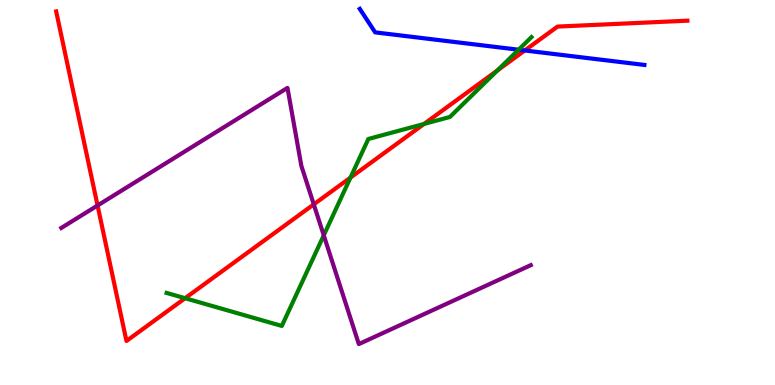[{'lines': ['blue', 'red'], 'intersections': [{'x': 6.77, 'y': 8.69}]}, {'lines': ['green', 'red'], 'intersections': [{'x': 2.39, 'y': 2.25}, {'x': 4.52, 'y': 5.39}, {'x': 5.47, 'y': 6.78}, {'x': 6.42, 'y': 8.17}]}, {'lines': ['purple', 'red'], 'intersections': [{'x': 1.26, 'y': 4.66}, {'x': 4.05, 'y': 4.69}]}, {'lines': ['blue', 'green'], 'intersections': [{'x': 6.69, 'y': 8.71}]}, {'lines': ['blue', 'purple'], 'intersections': []}, {'lines': ['green', 'purple'], 'intersections': [{'x': 4.18, 'y': 3.89}]}]